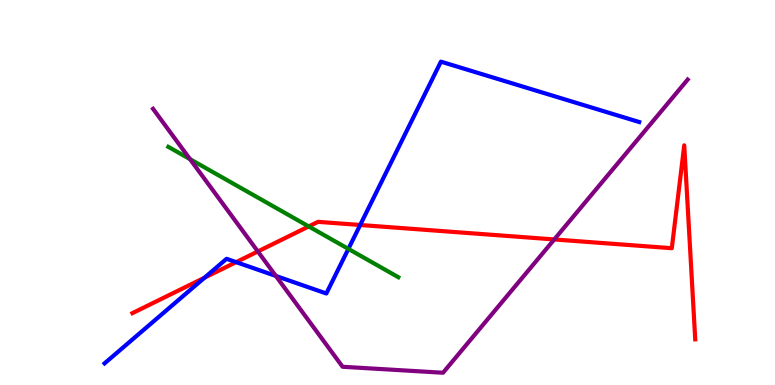[{'lines': ['blue', 'red'], 'intersections': [{'x': 2.64, 'y': 2.79}, {'x': 3.05, 'y': 3.19}, {'x': 4.65, 'y': 4.16}]}, {'lines': ['green', 'red'], 'intersections': [{'x': 3.98, 'y': 4.12}]}, {'lines': ['purple', 'red'], 'intersections': [{'x': 3.33, 'y': 3.47}, {'x': 7.15, 'y': 3.78}]}, {'lines': ['blue', 'green'], 'intersections': [{'x': 4.5, 'y': 3.54}]}, {'lines': ['blue', 'purple'], 'intersections': [{'x': 3.56, 'y': 2.83}]}, {'lines': ['green', 'purple'], 'intersections': [{'x': 2.45, 'y': 5.87}]}]